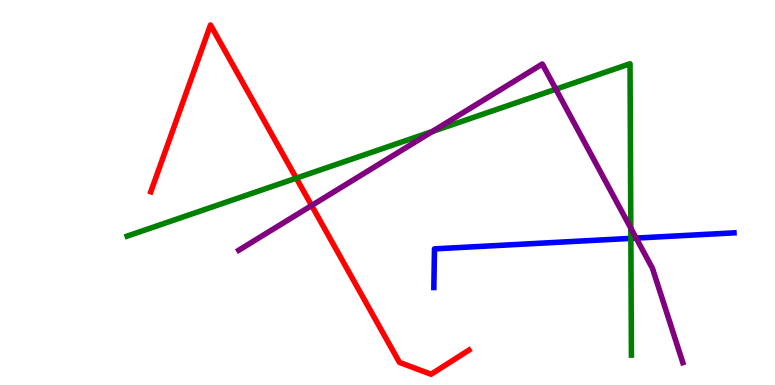[{'lines': ['blue', 'red'], 'intersections': []}, {'lines': ['green', 'red'], 'intersections': [{'x': 3.82, 'y': 5.37}]}, {'lines': ['purple', 'red'], 'intersections': [{'x': 4.02, 'y': 4.66}]}, {'lines': ['blue', 'green'], 'intersections': [{'x': 8.14, 'y': 3.81}]}, {'lines': ['blue', 'purple'], 'intersections': [{'x': 8.21, 'y': 3.82}]}, {'lines': ['green', 'purple'], 'intersections': [{'x': 5.58, 'y': 6.58}, {'x': 7.17, 'y': 7.68}, {'x': 8.14, 'y': 4.07}]}]